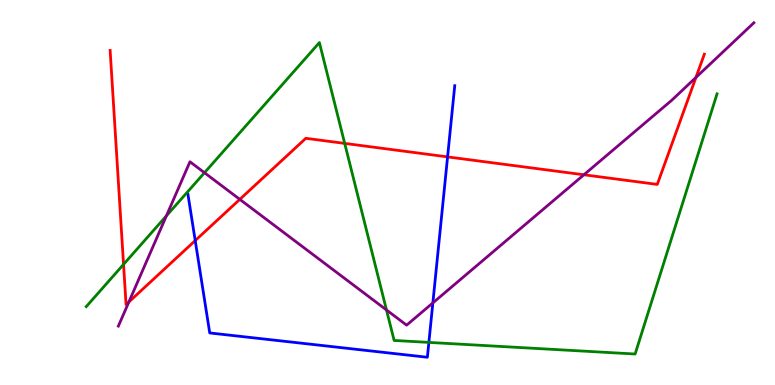[{'lines': ['blue', 'red'], 'intersections': [{'x': 2.52, 'y': 3.75}, {'x': 5.78, 'y': 5.92}]}, {'lines': ['green', 'red'], 'intersections': [{'x': 1.59, 'y': 3.13}, {'x': 4.45, 'y': 6.28}]}, {'lines': ['purple', 'red'], 'intersections': [{'x': 1.66, 'y': 2.16}, {'x': 3.09, 'y': 4.82}, {'x': 7.53, 'y': 5.46}, {'x': 8.98, 'y': 7.99}]}, {'lines': ['blue', 'green'], 'intersections': [{'x': 5.53, 'y': 1.11}]}, {'lines': ['blue', 'purple'], 'intersections': [{'x': 5.59, 'y': 2.13}]}, {'lines': ['green', 'purple'], 'intersections': [{'x': 2.15, 'y': 4.39}, {'x': 2.64, 'y': 5.51}, {'x': 4.99, 'y': 1.95}]}]